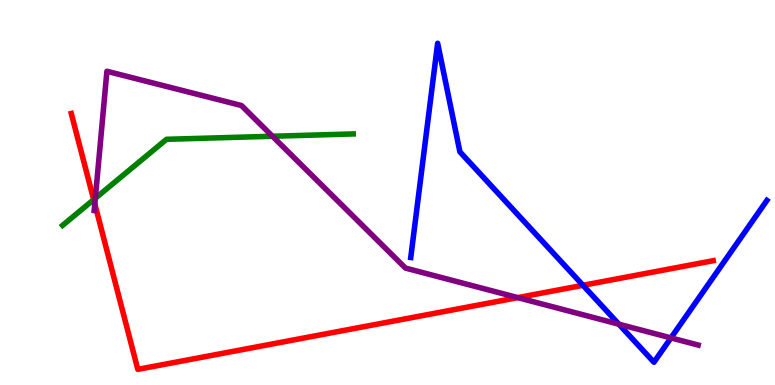[{'lines': ['blue', 'red'], 'intersections': [{'x': 7.52, 'y': 2.59}]}, {'lines': ['green', 'red'], 'intersections': [{'x': 1.21, 'y': 4.81}]}, {'lines': ['purple', 'red'], 'intersections': [{'x': 1.22, 'y': 4.7}, {'x': 6.68, 'y': 2.27}]}, {'lines': ['blue', 'green'], 'intersections': []}, {'lines': ['blue', 'purple'], 'intersections': [{'x': 7.99, 'y': 1.58}, {'x': 8.66, 'y': 1.22}]}, {'lines': ['green', 'purple'], 'intersections': [{'x': 1.23, 'y': 4.85}, {'x': 3.52, 'y': 6.46}]}]